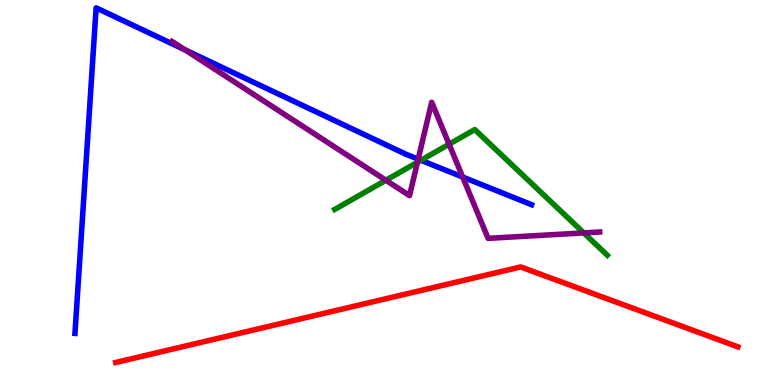[{'lines': ['blue', 'red'], 'intersections': []}, {'lines': ['green', 'red'], 'intersections': []}, {'lines': ['purple', 'red'], 'intersections': []}, {'lines': ['blue', 'green'], 'intersections': [{'x': 5.43, 'y': 5.84}]}, {'lines': ['blue', 'purple'], 'intersections': [{'x': 2.39, 'y': 8.7}, {'x': 5.4, 'y': 5.87}, {'x': 5.97, 'y': 5.4}]}, {'lines': ['green', 'purple'], 'intersections': [{'x': 4.98, 'y': 5.32}, {'x': 5.39, 'y': 5.79}, {'x': 5.79, 'y': 6.25}, {'x': 7.53, 'y': 3.95}]}]